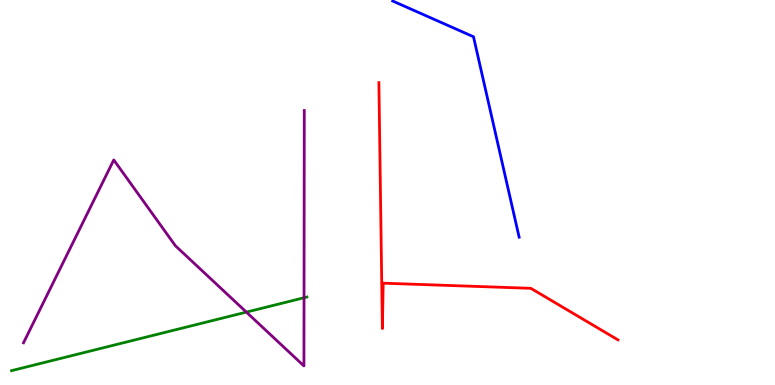[{'lines': ['blue', 'red'], 'intersections': []}, {'lines': ['green', 'red'], 'intersections': []}, {'lines': ['purple', 'red'], 'intersections': []}, {'lines': ['blue', 'green'], 'intersections': []}, {'lines': ['blue', 'purple'], 'intersections': []}, {'lines': ['green', 'purple'], 'intersections': [{'x': 3.18, 'y': 1.89}, {'x': 3.92, 'y': 2.27}]}]